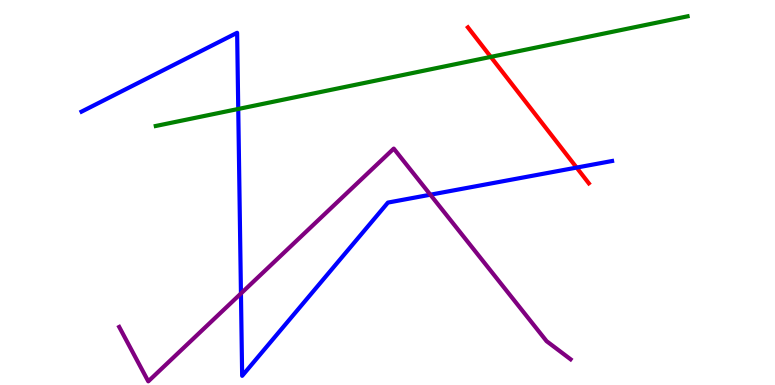[{'lines': ['blue', 'red'], 'intersections': [{'x': 7.44, 'y': 5.65}]}, {'lines': ['green', 'red'], 'intersections': [{'x': 6.33, 'y': 8.52}]}, {'lines': ['purple', 'red'], 'intersections': []}, {'lines': ['blue', 'green'], 'intersections': [{'x': 3.07, 'y': 7.17}]}, {'lines': ['blue', 'purple'], 'intersections': [{'x': 3.11, 'y': 2.38}, {'x': 5.55, 'y': 4.94}]}, {'lines': ['green', 'purple'], 'intersections': []}]